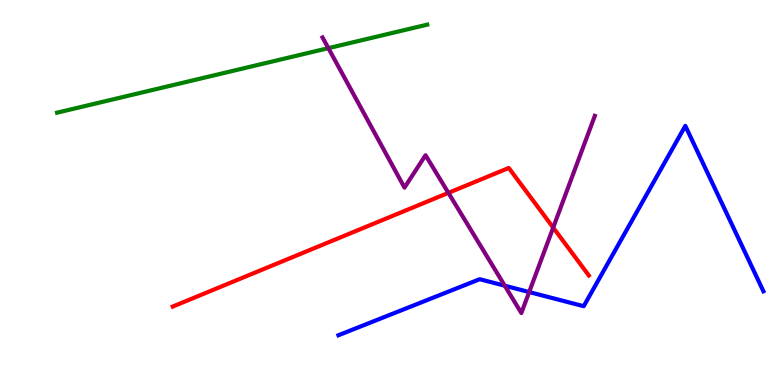[{'lines': ['blue', 'red'], 'intersections': []}, {'lines': ['green', 'red'], 'intersections': []}, {'lines': ['purple', 'red'], 'intersections': [{'x': 5.79, 'y': 4.99}, {'x': 7.14, 'y': 4.09}]}, {'lines': ['blue', 'green'], 'intersections': []}, {'lines': ['blue', 'purple'], 'intersections': [{'x': 6.51, 'y': 2.58}, {'x': 6.83, 'y': 2.41}]}, {'lines': ['green', 'purple'], 'intersections': [{'x': 4.24, 'y': 8.75}]}]